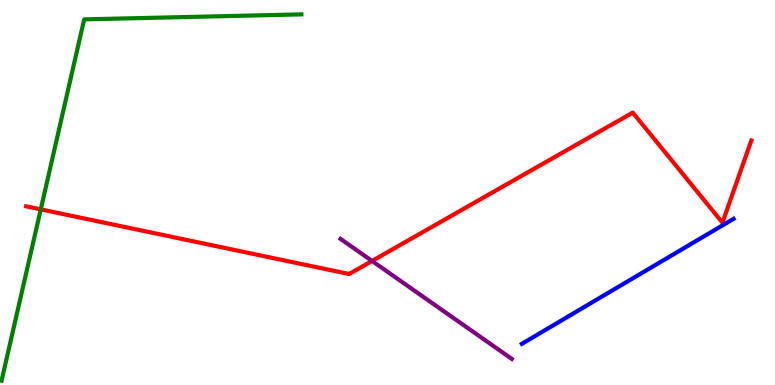[{'lines': ['blue', 'red'], 'intersections': []}, {'lines': ['green', 'red'], 'intersections': [{'x': 0.526, 'y': 4.56}]}, {'lines': ['purple', 'red'], 'intersections': [{'x': 4.8, 'y': 3.22}]}, {'lines': ['blue', 'green'], 'intersections': []}, {'lines': ['blue', 'purple'], 'intersections': []}, {'lines': ['green', 'purple'], 'intersections': []}]